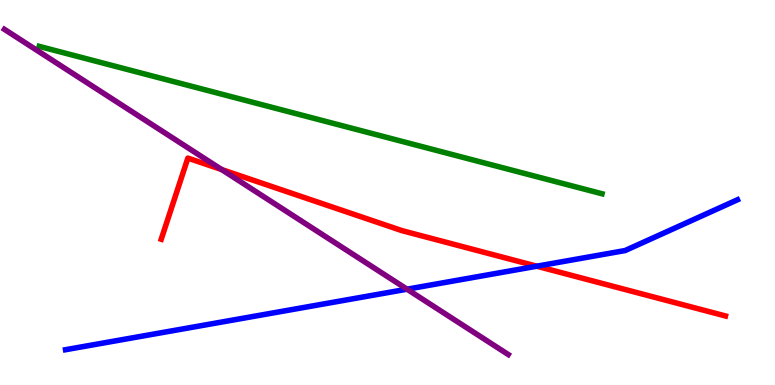[{'lines': ['blue', 'red'], 'intersections': [{'x': 6.93, 'y': 3.09}]}, {'lines': ['green', 'red'], 'intersections': []}, {'lines': ['purple', 'red'], 'intersections': [{'x': 2.86, 'y': 5.6}]}, {'lines': ['blue', 'green'], 'intersections': []}, {'lines': ['blue', 'purple'], 'intersections': [{'x': 5.25, 'y': 2.49}]}, {'lines': ['green', 'purple'], 'intersections': []}]